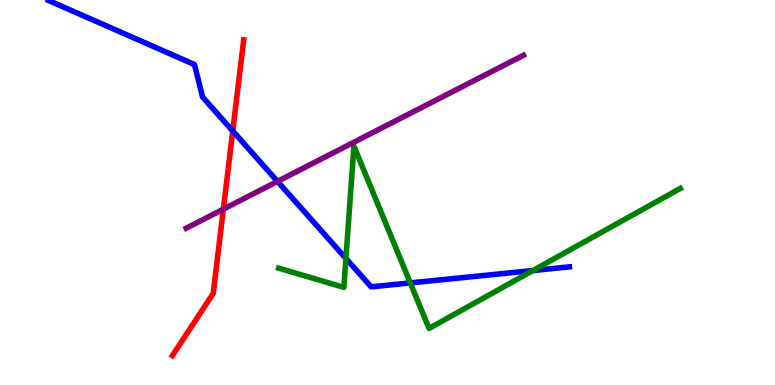[{'lines': ['blue', 'red'], 'intersections': [{'x': 3.0, 'y': 6.6}]}, {'lines': ['green', 'red'], 'intersections': []}, {'lines': ['purple', 'red'], 'intersections': [{'x': 2.88, 'y': 4.57}]}, {'lines': ['blue', 'green'], 'intersections': [{'x': 4.46, 'y': 3.29}, {'x': 5.29, 'y': 2.65}, {'x': 6.88, 'y': 2.97}]}, {'lines': ['blue', 'purple'], 'intersections': [{'x': 3.58, 'y': 5.29}]}, {'lines': ['green', 'purple'], 'intersections': []}]